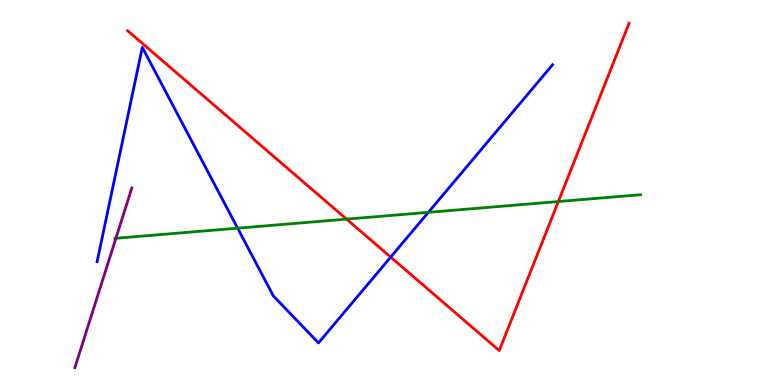[{'lines': ['blue', 'red'], 'intersections': [{'x': 5.04, 'y': 3.32}]}, {'lines': ['green', 'red'], 'intersections': [{'x': 4.47, 'y': 4.31}, {'x': 7.2, 'y': 4.77}]}, {'lines': ['purple', 'red'], 'intersections': []}, {'lines': ['blue', 'green'], 'intersections': [{'x': 3.07, 'y': 4.07}, {'x': 5.53, 'y': 4.48}]}, {'lines': ['blue', 'purple'], 'intersections': []}, {'lines': ['green', 'purple'], 'intersections': [{'x': 1.5, 'y': 3.81}]}]